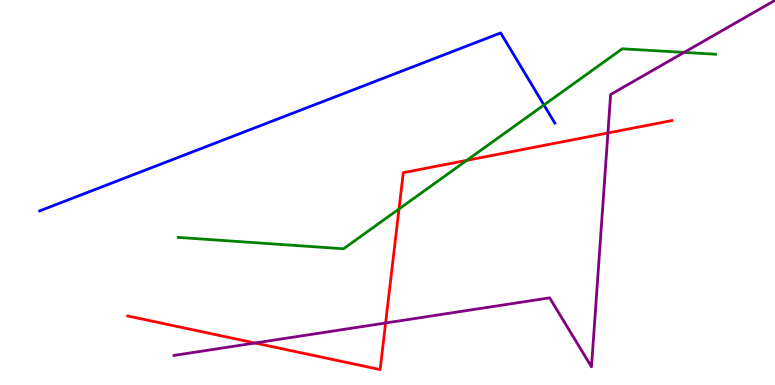[{'lines': ['blue', 'red'], 'intersections': []}, {'lines': ['green', 'red'], 'intersections': [{'x': 5.15, 'y': 4.57}, {'x': 6.02, 'y': 5.83}]}, {'lines': ['purple', 'red'], 'intersections': [{'x': 3.29, 'y': 1.09}, {'x': 4.98, 'y': 1.61}, {'x': 7.84, 'y': 6.55}]}, {'lines': ['blue', 'green'], 'intersections': [{'x': 7.02, 'y': 7.27}]}, {'lines': ['blue', 'purple'], 'intersections': []}, {'lines': ['green', 'purple'], 'intersections': [{'x': 8.83, 'y': 8.64}]}]